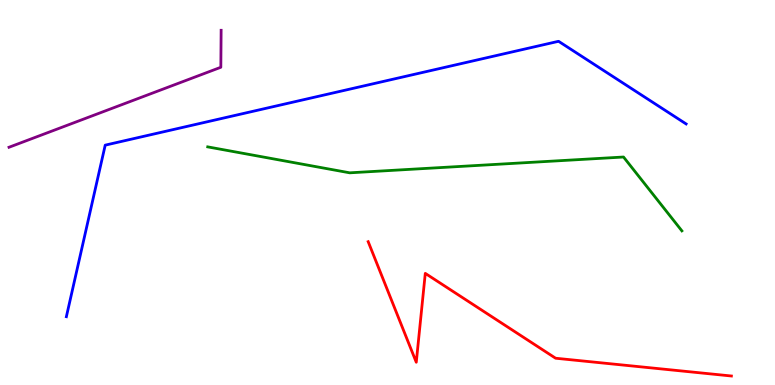[{'lines': ['blue', 'red'], 'intersections': []}, {'lines': ['green', 'red'], 'intersections': []}, {'lines': ['purple', 'red'], 'intersections': []}, {'lines': ['blue', 'green'], 'intersections': []}, {'lines': ['blue', 'purple'], 'intersections': []}, {'lines': ['green', 'purple'], 'intersections': []}]